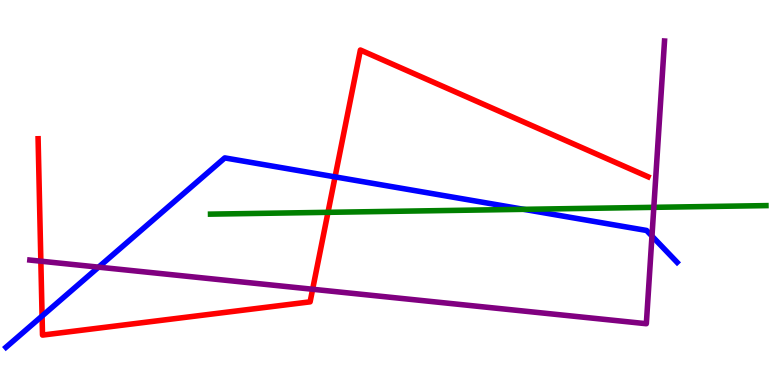[{'lines': ['blue', 'red'], 'intersections': [{'x': 0.543, 'y': 1.79}, {'x': 4.32, 'y': 5.41}]}, {'lines': ['green', 'red'], 'intersections': [{'x': 4.23, 'y': 4.48}]}, {'lines': ['purple', 'red'], 'intersections': [{'x': 0.527, 'y': 3.22}, {'x': 4.03, 'y': 2.49}]}, {'lines': ['blue', 'green'], 'intersections': [{'x': 6.76, 'y': 4.56}]}, {'lines': ['blue', 'purple'], 'intersections': [{'x': 1.27, 'y': 3.06}, {'x': 8.41, 'y': 3.87}]}, {'lines': ['green', 'purple'], 'intersections': [{'x': 8.44, 'y': 4.61}]}]